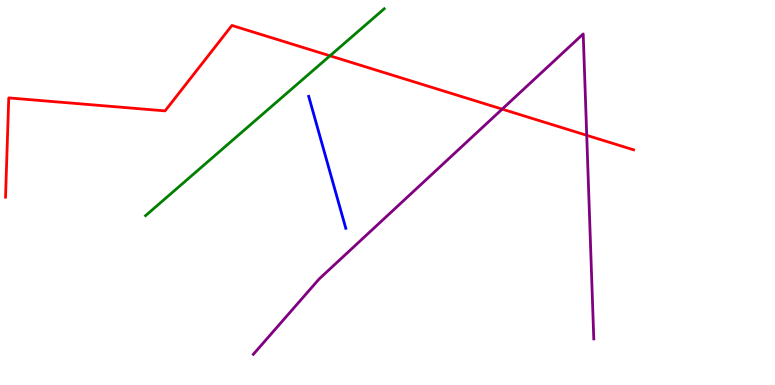[{'lines': ['blue', 'red'], 'intersections': []}, {'lines': ['green', 'red'], 'intersections': [{'x': 4.26, 'y': 8.55}]}, {'lines': ['purple', 'red'], 'intersections': [{'x': 6.48, 'y': 7.17}, {'x': 7.57, 'y': 6.49}]}, {'lines': ['blue', 'green'], 'intersections': []}, {'lines': ['blue', 'purple'], 'intersections': []}, {'lines': ['green', 'purple'], 'intersections': []}]